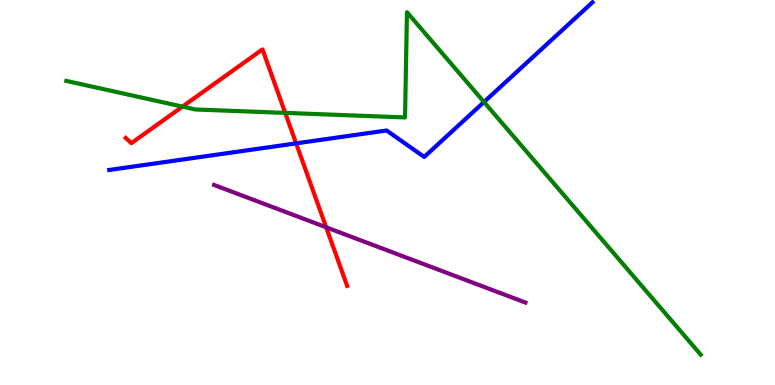[{'lines': ['blue', 'red'], 'intersections': [{'x': 3.82, 'y': 6.28}]}, {'lines': ['green', 'red'], 'intersections': [{'x': 2.35, 'y': 7.23}, {'x': 3.68, 'y': 7.07}]}, {'lines': ['purple', 'red'], 'intersections': [{'x': 4.21, 'y': 4.1}]}, {'lines': ['blue', 'green'], 'intersections': [{'x': 6.25, 'y': 7.35}]}, {'lines': ['blue', 'purple'], 'intersections': []}, {'lines': ['green', 'purple'], 'intersections': []}]